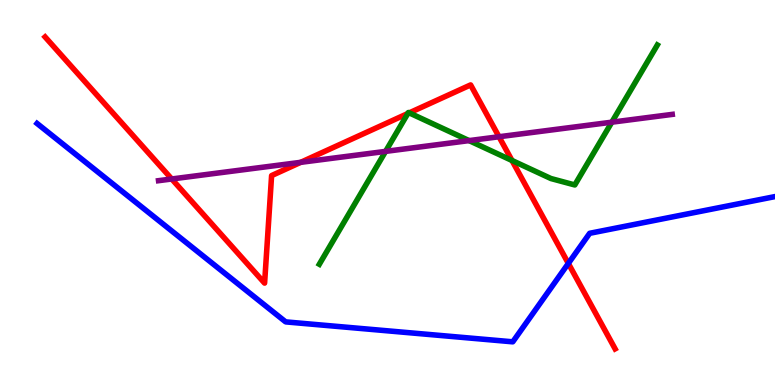[{'lines': ['blue', 'red'], 'intersections': [{'x': 7.33, 'y': 3.16}]}, {'lines': ['green', 'red'], 'intersections': [{'x': 5.26, 'y': 7.05}, {'x': 5.28, 'y': 7.07}, {'x': 6.61, 'y': 5.83}]}, {'lines': ['purple', 'red'], 'intersections': [{'x': 2.22, 'y': 5.35}, {'x': 3.88, 'y': 5.78}, {'x': 6.44, 'y': 6.45}]}, {'lines': ['blue', 'green'], 'intersections': []}, {'lines': ['blue', 'purple'], 'intersections': []}, {'lines': ['green', 'purple'], 'intersections': [{'x': 4.98, 'y': 6.07}, {'x': 6.05, 'y': 6.35}, {'x': 7.89, 'y': 6.83}]}]